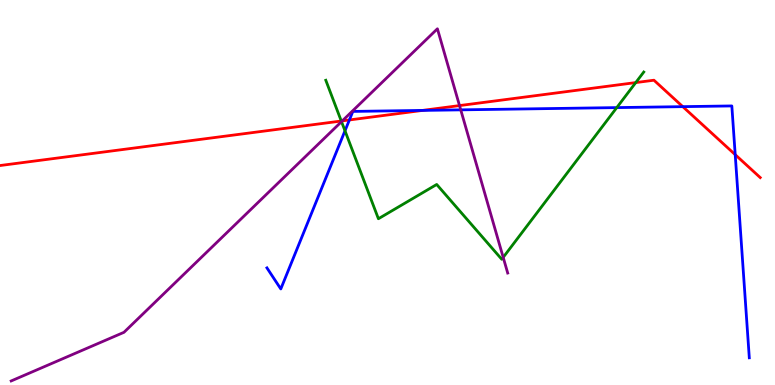[{'lines': ['blue', 'red'], 'intersections': [{'x': 4.51, 'y': 6.88}, {'x': 5.45, 'y': 7.13}, {'x': 8.81, 'y': 7.23}, {'x': 9.49, 'y': 5.98}]}, {'lines': ['green', 'red'], 'intersections': [{'x': 4.4, 'y': 6.86}, {'x': 8.2, 'y': 7.85}]}, {'lines': ['purple', 'red'], 'intersections': [{'x': 4.42, 'y': 6.86}, {'x': 5.93, 'y': 7.26}]}, {'lines': ['blue', 'green'], 'intersections': [{'x': 4.45, 'y': 6.6}, {'x': 7.96, 'y': 7.21}]}, {'lines': ['blue', 'purple'], 'intersections': [{'x': 5.95, 'y': 7.15}]}, {'lines': ['green', 'purple'], 'intersections': [{'x': 4.41, 'y': 6.84}, {'x': 6.49, 'y': 3.32}]}]